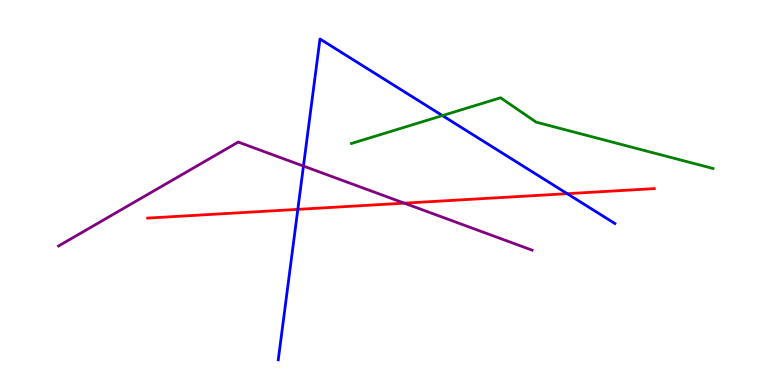[{'lines': ['blue', 'red'], 'intersections': [{'x': 3.84, 'y': 4.56}, {'x': 7.32, 'y': 4.97}]}, {'lines': ['green', 'red'], 'intersections': []}, {'lines': ['purple', 'red'], 'intersections': [{'x': 5.22, 'y': 4.72}]}, {'lines': ['blue', 'green'], 'intersections': [{'x': 5.71, 'y': 7.0}]}, {'lines': ['blue', 'purple'], 'intersections': [{'x': 3.92, 'y': 5.69}]}, {'lines': ['green', 'purple'], 'intersections': []}]